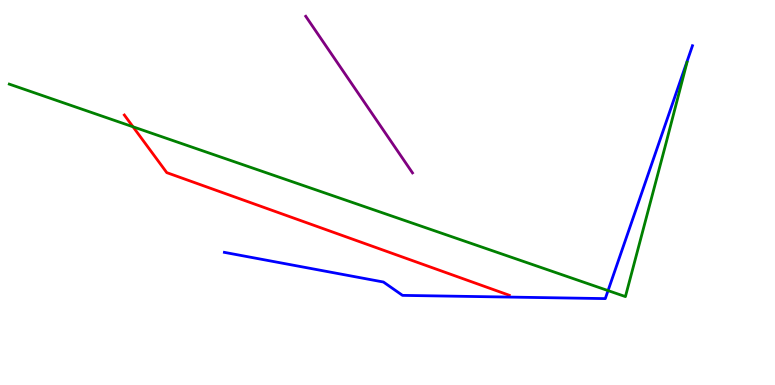[{'lines': ['blue', 'red'], 'intersections': []}, {'lines': ['green', 'red'], 'intersections': [{'x': 1.72, 'y': 6.71}]}, {'lines': ['purple', 'red'], 'intersections': []}, {'lines': ['blue', 'green'], 'intersections': [{'x': 7.85, 'y': 2.45}]}, {'lines': ['blue', 'purple'], 'intersections': []}, {'lines': ['green', 'purple'], 'intersections': []}]